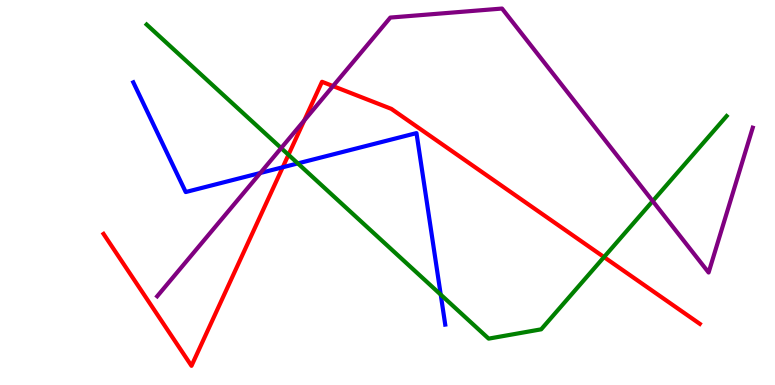[{'lines': ['blue', 'red'], 'intersections': [{'x': 3.65, 'y': 5.66}]}, {'lines': ['green', 'red'], 'intersections': [{'x': 3.72, 'y': 5.98}, {'x': 7.79, 'y': 3.32}]}, {'lines': ['purple', 'red'], 'intersections': [{'x': 3.93, 'y': 6.87}, {'x': 4.3, 'y': 7.76}]}, {'lines': ['blue', 'green'], 'intersections': [{'x': 3.84, 'y': 5.76}, {'x': 5.69, 'y': 2.35}]}, {'lines': ['blue', 'purple'], 'intersections': [{'x': 3.36, 'y': 5.51}]}, {'lines': ['green', 'purple'], 'intersections': [{'x': 3.63, 'y': 6.15}, {'x': 8.42, 'y': 4.78}]}]